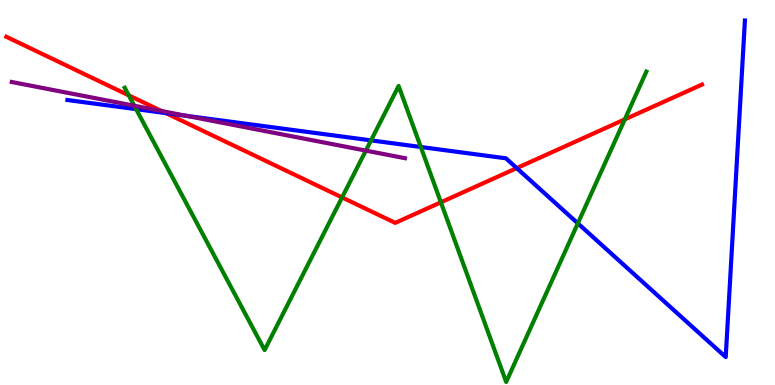[{'lines': ['blue', 'red'], 'intersections': [{'x': 2.14, 'y': 7.06}, {'x': 6.67, 'y': 5.63}]}, {'lines': ['green', 'red'], 'intersections': [{'x': 1.66, 'y': 7.52}, {'x': 4.41, 'y': 4.87}, {'x': 5.69, 'y': 4.75}, {'x': 8.06, 'y': 6.9}]}, {'lines': ['purple', 'red'], 'intersections': [{'x': 2.08, 'y': 7.12}]}, {'lines': ['blue', 'green'], 'intersections': [{'x': 1.76, 'y': 7.16}, {'x': 4.79, 'y': 6.35}, {'x': 5.43, 'y': 6.18}, {'x': 7.46, 'y': 4.2}]}, {'lines': ['blue', 'purple'], 'intersections': [{'x': 2.4, 'y': 6.99}]}, {'lines': ['green', 'purple'], 'intersections': [{'x': 1.73, 'y': 7.25}, {'x': 4.72, 'y': 6.09}]}]